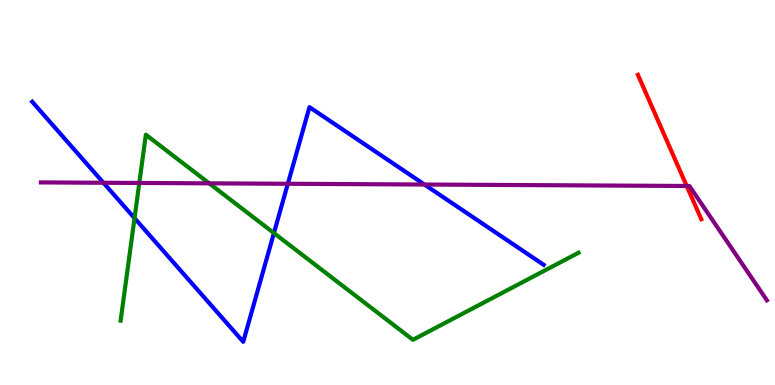[{'lines': ['blue', 'red'], 'intersections': []}, {'lines': ['green', 'red'], 'intersections': []}, {'lines': ['purple', 'red'], 'intersections': [{'x': 8.86, 'y': 5.17}]}, {'lines': ['blue', 'green'], 'intersections': [{'x': 1.74, 'y': 4.33}, {'x': 3.53, 'y': 3.95}]}, {'lines': ['blue', 'purple'], 'intersections': [{'x': 1.33, 'y': 5.25}, {'x': 3.71, 'y': 5.23}, {'x': 5.48, 'y': 5.21}]}, {'lines': ['green', 'purple'], 'intersections': [{'x': 1.8, 'y': 5.25}, {'x': 2.7, 'y': 5.24}]}]